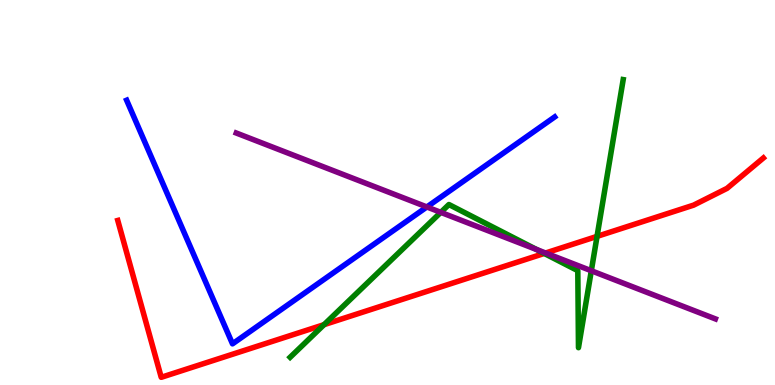[{'lines': ['blue', 'red'], 'intersections': []}, {'lines': ['green', 'red'], 'intersections': [{'x': 4.18, 'y': 1.57}, {'x': 7.02, 'y': 3.42}, {'x': 7.7, 'y': 3.86}]}, {'lines': ['purple', 'red'], 'intersections': [{'x': 7.04, 'y': 3.43}]}, {'lines': ['blue', 'green'], 'intersections': []}, {'lines': ['blue', 'purple'], 'intersections': [{'x': 5.51, 'y': 4.62}]}, {'lines': ['green', 'purple'], 'intersections': [{'x': 5.69, 'y': 4.48}, {'x': 6.92, 'y': 3.52}, {'x': 7.63, 'y': 2.97}]}]